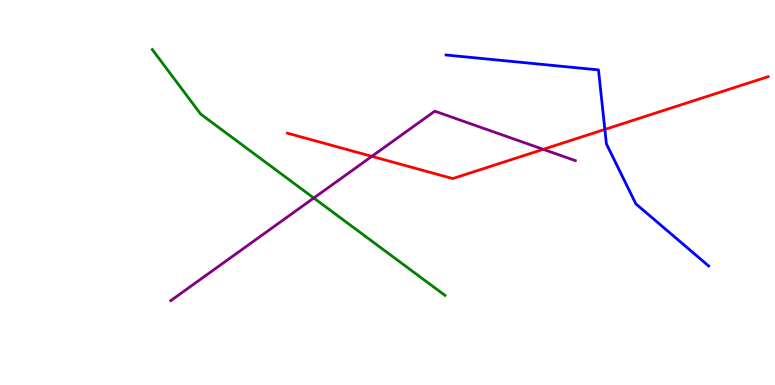[{'lines': ['blue', 'red'], 'intersections': [{'x': 7.8, 'y': 6.64}]}, {'lines': ['green', 'red'], 'intersections': []}, {'lines': ['purple', 'red'], 'intersections': [{'x': 4.8, 'y': 5.94}, {'x': 7.01, 'y': 6.12}]}, {'lines': ['blue', 'green'], 'intersections': []}, {'lines': ['blue', 'purple'], 'intersections': []}, {'lines': ['green', 'purple'], 'intersections': [{'x': 4.05, 'y': 4.86}]}]